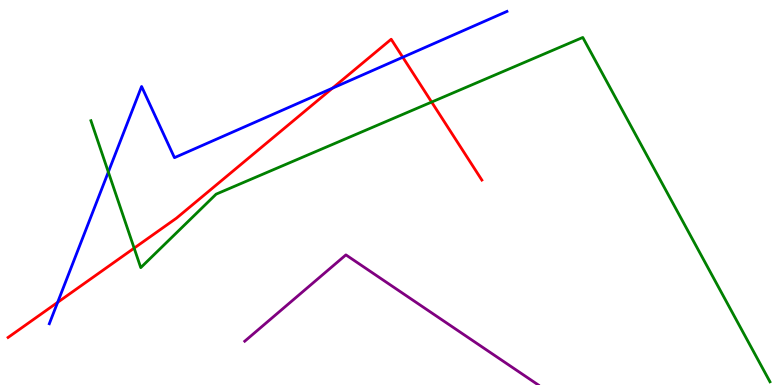[{'lines': ['blue', 'red'], 'intersections': [{'x': 0.744, 'y': 2.15}, {'x': 4.29, 'y': 7.71}, {'x': 5.2, 'y': 8.51}]}, {'lines': ['green', 'red'], 'intersections': [{'x': 1.73, 'y': 3.55}, {'x': 5.57, 'y': 7.35}]}, {'lines': ['purple', 'red'], 'intersections': []}, {'lines': ['blue', 'green'], 'intersections': [{'x': 1.4, 'y': 5.53}]}, {'lines': ['blue', 'purple'], 'intersections': []}, {'lines': ['green', 'purple'], 'intersections': []}]